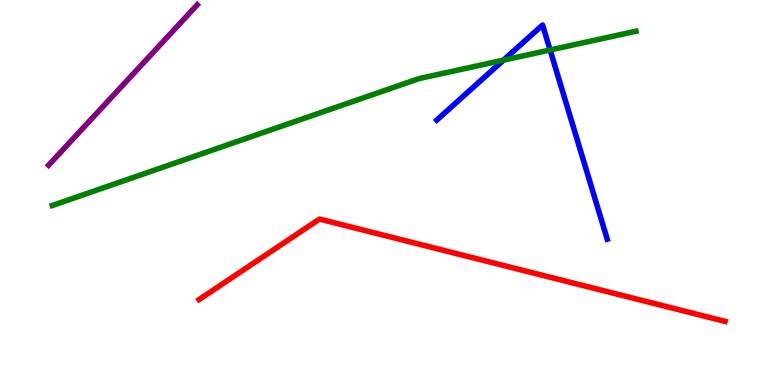[{'lines': ['blue', 'red'], 'intersections': []}, {'lines': ['green', 'red'], 'intersections': []}, {'lines': ['purple', 'red'], 'intersections': []}, {'lines': ['blue', 'green'], 'intersections': [{'x': 6.5, 'y': 8.44}, {'x': 7.1, 'y': 8.7}]}, {'lines': ['blue', 'purple'], 'intersections': []}, {'lines': ['green', 'purple'], 'intersections': []}]